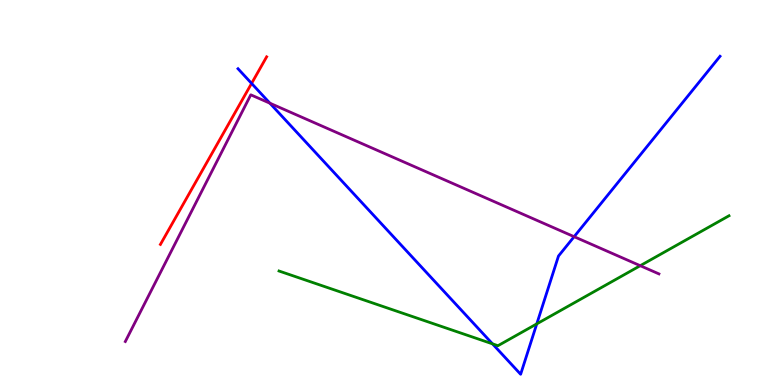[{'lines': ['blue', 'red'], 'intersections': [{'x': 3.25, 'y': 7.83}]}, {'lines': ['green', 'red'], 'intersections': []}, {'lines': ['purple', 'red'], 'intersections': []}, {'lines': ['blue', 'green'], 'intersections': [{'x': 6.35, 'y': 1.07}, {'x': 6.93, 'y': 1.59}]}, {'lines': ['blue', 'purple'], 'intersections': [{'x': 3.48, 'y': 7.32}, {'x': 7.41, 'y': 3.85}]}, {'lines': ['green', 'purple'], 'intersections': [{'x': 8.26, 'y': 3.1}]}]